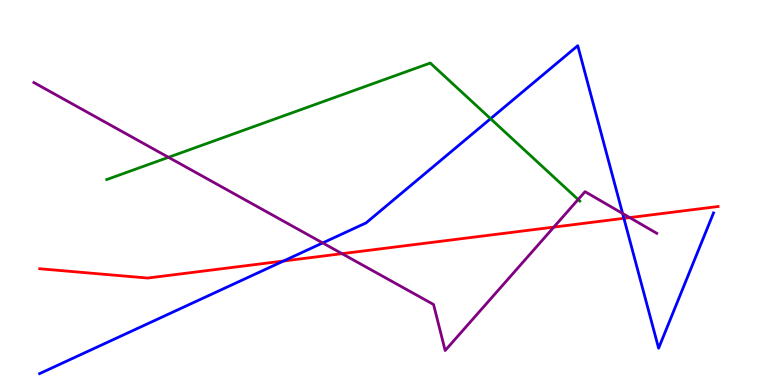[{'lines': ['blue', 'red'], 'intersections': [{'x': 3.66, 'y': 3.22}, {'x': 8.05, 'y': 4.33}]}, {'lines': ['green', 'red'], 'intersections': []}, {'lines': ['purple', 'red'], 'intersections': [{'x': 4.41, 'y': 3.41}, {'x': 7.15, 'y': 4.1}, {'x': 8.13, 'y': 4.35}]}, {'lines': ['blue', 'green'], 'intersections': [{'x': 6.33, 'y': 6.92}]}, {'lines': ['blue', 'purple'], 'intersections': [{'x': 4.16, 'y': 3.69}, {'x': 8.03, 'y': 4.46}]}, {'lines': ['green', 'purple'], 'intersections': [{'x': 2.17, 'y': 5.91}, {'x': 7.46, 'y': 4.82}]}]